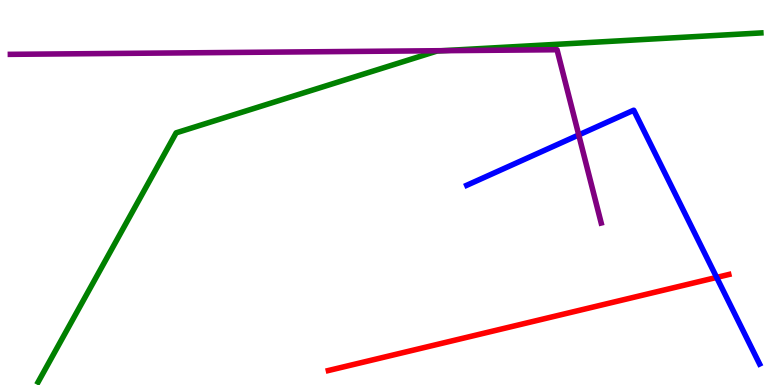[{'lines': ['blue', 'red'], 'intersections': [{'x': 9.25, 'y': 2.79}]}, {'lines': ['green', 'red'], 'intersections': []}, {'lines': ['purple', 'red'], 'intersections': []}, {'lines': ['blue', 'green'], 'intersections': []}, {'lines': ['blue', 'purple'], 'intersections': [{'x': 7.47, 'y': 6.5}]}, {'lines': ['green', 'purple'], 'intersections': [{'x': 5.71, 'y': 8.68}]}]